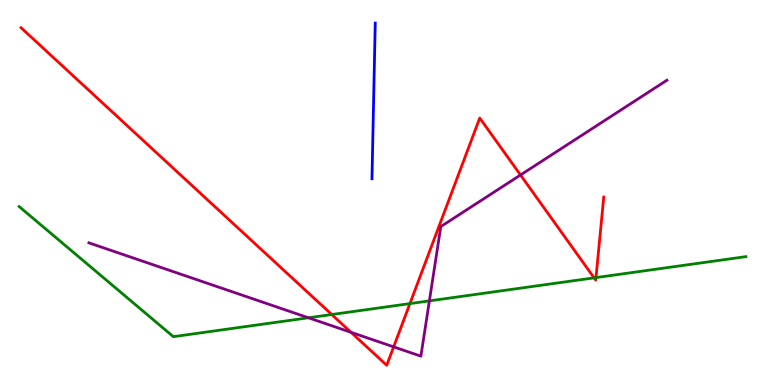[{'lines': ['blue', 'red'], 'intersections': []}, {'lines': ['green', 'red'], 'intersections': [{'x': 4.28, 'y': 1.83}, {'x': 5.29, 'y': 2.11}, {'x': 7.67, 'y': 2.78}, {'x': 7.69, 'y': 2.79}]}, {'lines': ['purple', 'red'], 'intersections': [{'x': 4.53, 'y': 1.37}, {'x': 5.08, 'y': 0.991}, {'x': 6.72, 'y': 5.45}]}, {'lines': ['blue', 'green'], 'intersections': []}, {'lines': ['blue', 'purple'], 'intersections': []}, {'lines': ['green', 'purple'], 'intersections': [{'x': 3.98, 'y': 1.75}, {'x': 5.54, 'y': 2.18}]}]